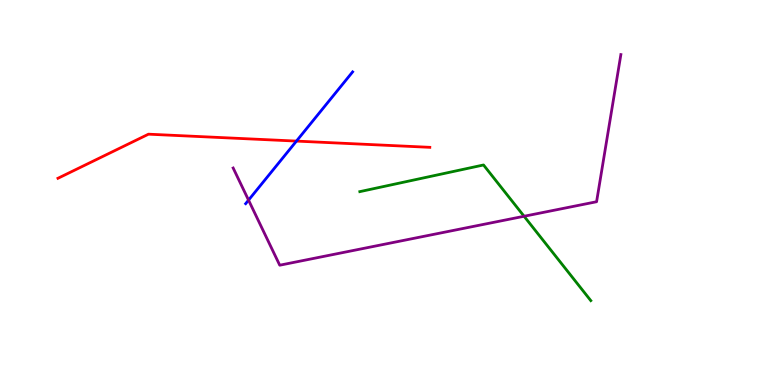[{'lines': ['blue', 'red'], 'intersections': [{'x': 3.83, 'y': 6.34}]}, {'lines': ['green', 'red'], 'intersections': []}, {'lines': ['purple', 'red'], 'intersections': []}, {'lines': ['blue', 'green'], 'intersections': []}, {'lines': ['blue', 'purple'], 'intersections': [{'x': 3.21, 'y': 4.8}]}, {'lines': ['green', 'purple'], 'intersections': [{'x': 6.76, 'y': 4.38}]}]